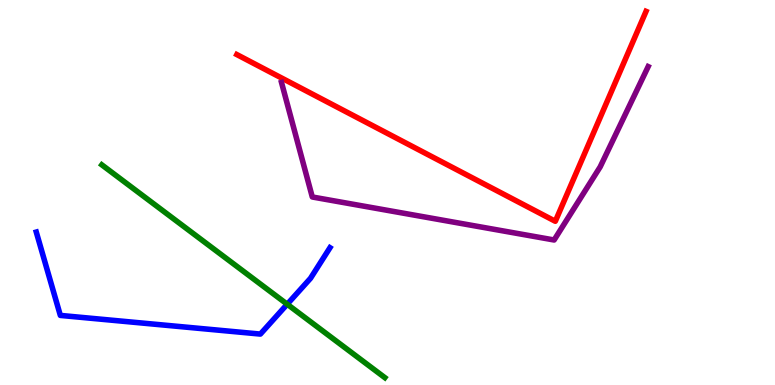[{'lines': ['blue', 'red'], 'intersections': []}, {'lines': ['green', 'red'], 'intersections': []}, {'lines': ['purple', 'red'], 'intersections': []}, {'lines': ['blue', 'green'], 'intersections': [{'x': 3.71, 'y': 2.1}]}, {'lines': ['blue', 'purple'], 'intersections': []}, {'lines': ['green', 'purple'], 'intersections': []}]